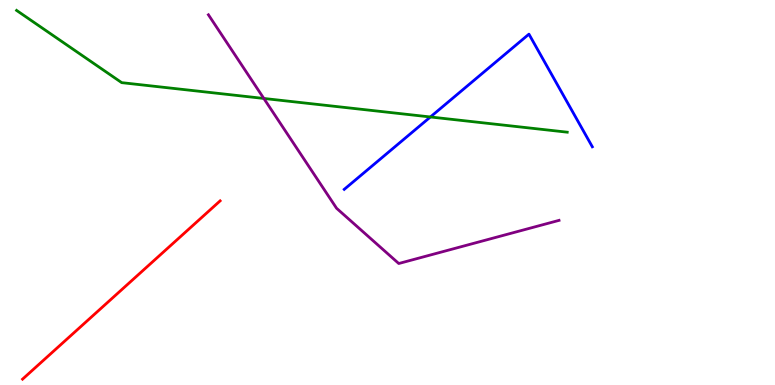[{'lines': ['blue', 'red'], 'intersections': []}, {'lines': ['green', 'red'], 'intersections': []}, {'lines': ['purple', 'red'], 'intersections': []}, {'lines': ['blue', 'green'], 'intersections': [{'x': 5.55, 'y': 6.96}]}, {'lines': ['blue', 'purple'], 'intersections': []}, {'lines': ['green', 'purple'], 'intersections': [{'x': 3.4, 'y': 7.44}]}]